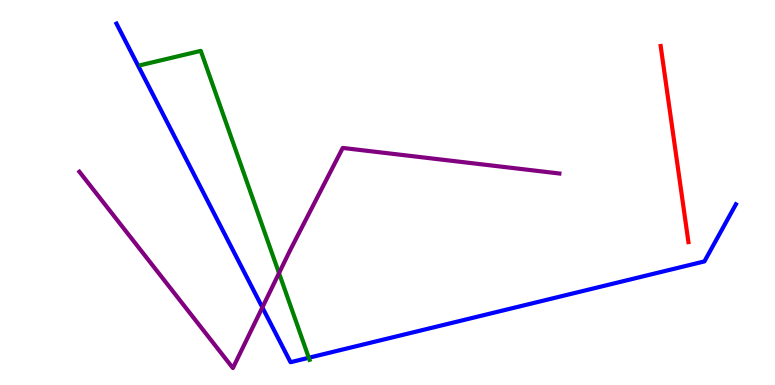[{'lines': ['blue', 'red'], 'intersections': []}, {'lines': ['green', 'red'], 'intersections': []}, {'lines': ['purple', 'red'], 'intersections': []}, {'lines': ['blue', 'green'], 'intersections': [{'x': 3.98, 'y': 0.708}]}, {'lines': ['blue', 'purple'], 'intersections': [{'x': 3.39, 'y': 2.02}]}, {'lines': ['green', 'purple'], 'intersections': [{'x': 3.6, 'y': 2.91}]}]